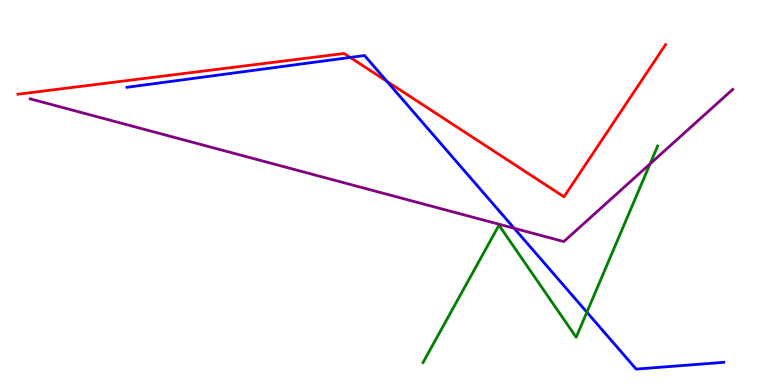[{'lines': ['blue', 'red'], 'intersections': [{'x': 4.52, 'y': 8.51}, {'x': 4.99, 'y': 7.89}]}, {'lines': ['green', 'red'], 'intersections': []}, {'lines': ['purple', 'red'], 'intersections': []}, {'lines': ['blue', 'green'], 'intersections': [{'x': 7.57, 'y': 1.89}]}, {'lines': ['blue', 'purple'], 'intersections': [{'x': 6.63, 'y': 4.07}]}, {'lines': ['green', 'purple'], 'intersections': [{'x': 8.39, 'y': 5.74}]}]